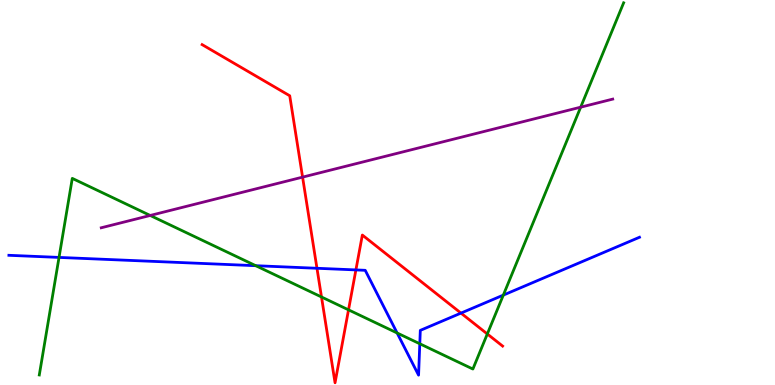[{'lines': ['blue', 'red'], 'intersections': [{'x': 4.09, 'y': 3.03}, {'x': 4.59, 'y': 2.99}, {'x': 5.95, 'y': 1.87}]}, {'lines': ['green', 'red'], 'intersections': [{'x': 4.15, 'y': 2.29}, {'x': 4.5, 'y': 1.95}, {'x': 6.29, 'y': 1.33}]}, {'lines': ['purple', 'red'], 'intersections': [{'x': 3.9, 'y': 5.4}]}, {'lines': ['blue', 'green'], 'intersections': [{'x': 0.762, 'y': 3.31}, {'x': 3.3, 'y': 3.1}, {'x': 5.12, 'y': 1.35}, {'x': 5.42, 'y': 1.07}, {'x': 6.49, 'y': 2.33}]}, {'lines': ['blue', 'purple'], 'intersections': []}, {'lines': ['green', 'purple'], 'intersections': [{'x': 1.94, 'y': 4.4}, {'x': 7.49, 'y': 7.22}]}]